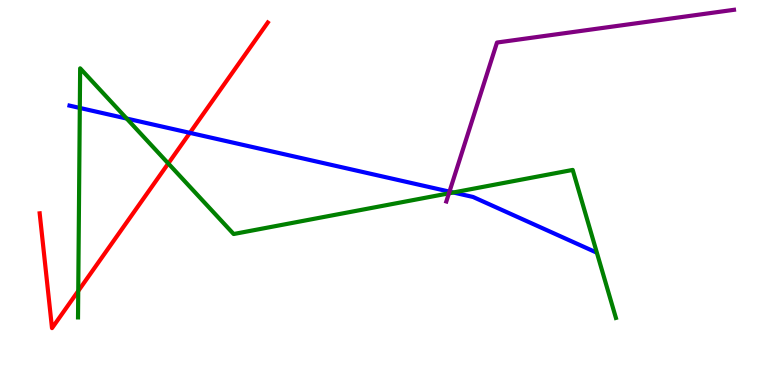[{'lines': ['blue', 'red'], 'intersections': [{'x': 2.45, 'y': 6.55}]}, {'lines': ['green', 'red'], 'intersections': [{'x': 1.01, 'y': 2.44}, {'x': 2.17, 'y': 5.75}]}, {'lines': ['purple', 'red'], 'intersections': []}, {'lines': ['blue', 'green'], 'intersections': [{'x': 1.03, 'y': 7.2}, {'x': 1.63, 'y': 6.92}, {'x': 5.85, 'y': 5.0}]}, {'lines': ['blue', 'purple'], 'intersections': [{'x': 5.8, 'y': 5.02}]}, {'lines': ['green', 'purple'], 'intersections': [{'x': 5.79, 'y': 4.98}]}]